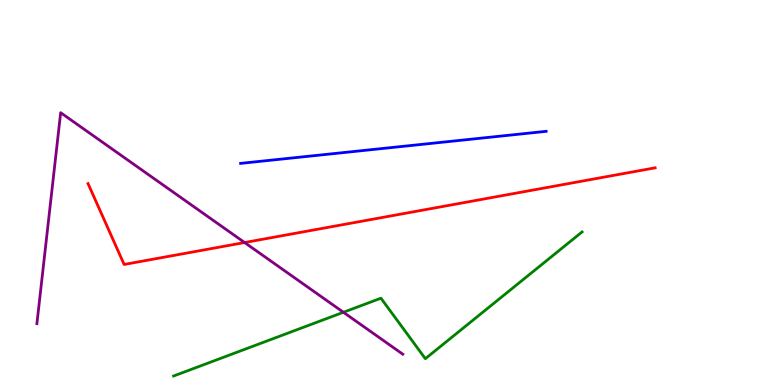[{'lines': ['blue', 'red'], 'intersections': []}, {'lines': ['green', 'red'], 'intersections': []}, {'lines': ['purple', 'red'], 'intersections': [{'x': 3.16, 'y': 3.7}]}, {'lines': ['blue', 'green'], 'intersections': []}, {'lines': ['blue', 'purple'], 'intersections': []}, {'lines': ['green', 'purple'], 'intersections': [{'x': 4.43, 'y': 1.89}]}]